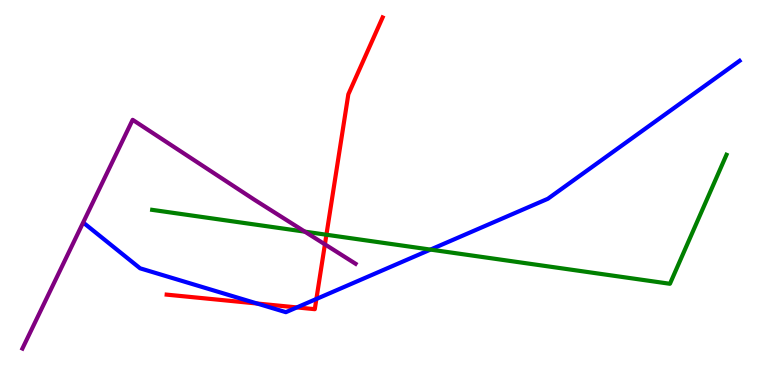[{'lines': ['blue', 'red'], 'intersections': [{'x': 3.32, 'y': 2.12}, {'x': 3.83, 'y': 2.02}, {'x': 4.08, 'y': 2.23}]}, {'lines': ['green', 'red'], 'intersections': [{'x': 4.21, 'y': 3.9}]}, {'lines': ['purple', 'red'], 'intersections': [{'x': 4.19, 'y': 3.65}]}, {'lines': ['blue', 'green'], 'intersections': [{'x': 5.55, 'y': 3.52}]}, {'lines': ['blue', 'purple'], 'intersections': []}, {'lines': ['green', 'purple'], 'intersections': [{'x': 3.93, 'y': 3.98}]}]